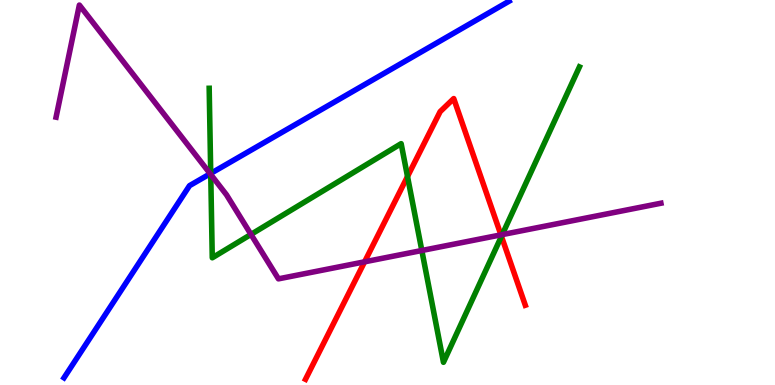[{'lines': ['blue', 'red'], 'intersections': []}, {'lines': ['green', 'red'], 'intersections': [{'x': 5.26, 'y': 5.42}, {'x': 6.47, 'y': 3.86}]}, {'lines': ['purple', 'red'], 'intersections': [{'x': 4.7, 'y': 3.2}, {'x': 6.46, 'y': 3.9}]}, {'lines': ['blue', 'green'], 'intersections': [{'x': 2.72, 'y': 5.5}]}, {'lines': ['blue', 'purple'], 'intersections': [{'x': 2.71, 'y': 5.49}]}, {'lines': ['green', 'purple'], 'intersections': [{'x': 2.72, 'y': 5.47}, {'x': 3.24, 'y': 3.91}, {'x': 5.44, 'y': 3.49}, {'x': 6.48, 'y': 3.91}]}]